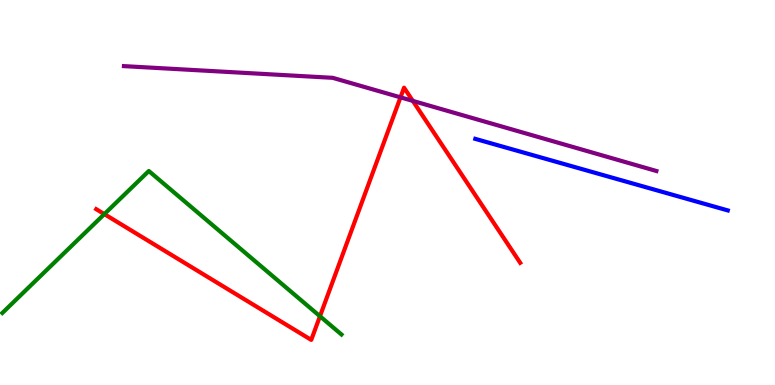[{'lines': ['blue', 'red'], 'intersections': []}, {'lines': ['green', 'red'], 'intersections': [{'x': 1.35, 'y': 4.44}, {'x': 4.13, 'y': 1.79}]}, {'lines': ['purple', 'red'], 'intersections': [{'x': 5.17, 'y': 7.47}, {'x': 5.33, 'y': 7.38}]}, {'lines': ['blue', 'green'], 'intersections': []}, {'lines': ['blue', 'purple'], 'intersections': []}, {'lines': ['green', 'purple'], 'intersections': []}]